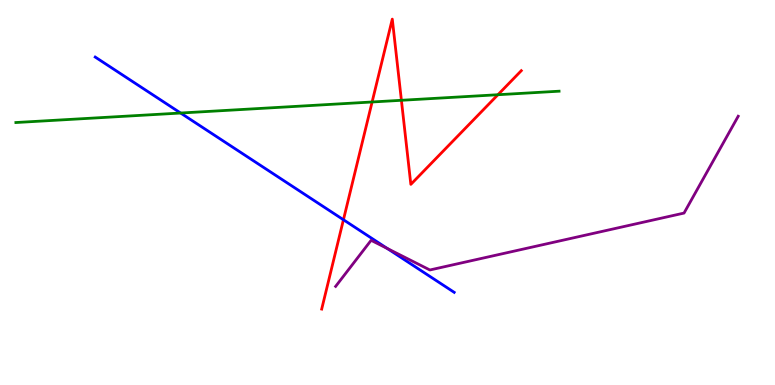[{'lines': ['blue', 'red'], 'intersections': [{'x': 4.43, 'y': 4.29}]}, {'lines': ['green', 'red'], 'intersections': [{'x': 4.8, 'y': 7.35}, {'x': 5.18, 'y': 7.39}, {'x': 6.42, 'y': 7.54}]}, {'lines': ['purple', 'red'], 'intersections': []}, {'lines': ['blue', 'green'], 'intersections': [{'x': 2.33, 'y': 7.06}]}, {'lines': ['blue', 'purple'], 'intersections': [{'x': 5.0, 'y': 3.55}]}, {'lines': ['green', 'purple'], 'intersections': []}]